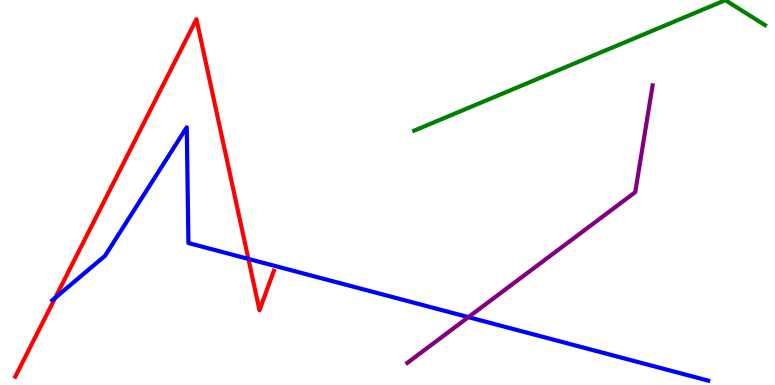[{'lines': ['blue', 'red'], 'intersections': [{'x': 0.713, 'y': 2.27}, {'x': 3.2, 'y': 3.28}]}, {'lines': ['green', 'red'], 'intersections': []}, {'lines': ['purple', 'red'], 'intersections': []}, {'lines': ['blue', 'green'], 'intersections': []}, {'lines': ['blue', 'purple'], 'intersections': [{'x': 6.04, 'y': 1.76}]}, {'lines': ['green', 'purple'], 'intersections': []}]